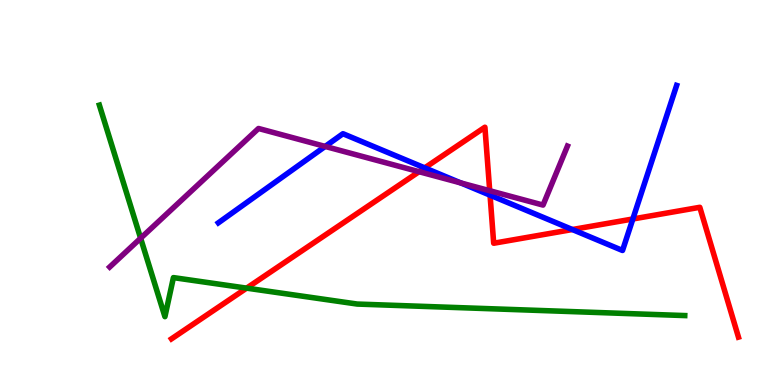[{'lines': ['blue', 'red'], 'intersections': [{'x': 5.48, 'y': 5.64}, {'x': 6.32, 'y': 4.93}, {'x': 7.39, 'y': 4.04}, {'x': 8.17, 'y': 4.31}]}, {'lines': ['green', 'red'], 'intersections': [{'x': 3.18, 'y': 2.52}]}, {'lines': ['purple', 'red'], 'intersections': [{'x': 5.41, 'y': 5.54}, {'x': 6.32, 'y': 5.05}]}, {'lines': ['blue', 'green'], 'intersections': []}, {'lines': ['blue', 'purple'], 'intersections': [{'x': 4.2, 'y': 6.2}, {'x': 5.95, 'y': 5.25}]}, {'lines': ['green', 'purple'], 'intersections': [{'x': 1.81, 'y': 3.81}]}]